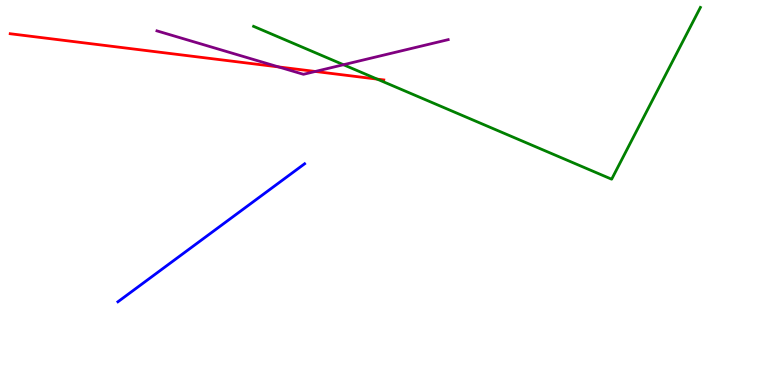[{'lines': ['blue', 'red'], 'intersections': []}, {'lines': ['green', 'red'], 'intersections': [{'x': 4.87, 'y': 7.94}]}, {'lines': ['purple', 'red'], 'intersections': [{'x': 3.59, 'y': 8.26}, {'x': 4.07, 'y': 8.14}]}, {'lines': ['blue', 'green'], 'intersections': []}, {'lines': ['blue', 'purple'], 'intersections': []}, {'lines': ['green', 'purple'], 'intersections': [{'x': 4.43, 'y': 8.32}]}]